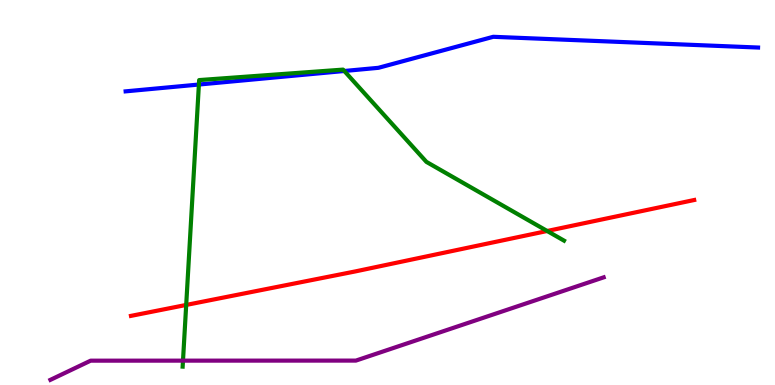[{'lines': ['blue', 'red'], 'intersections': []}, {'lines': ['green', 'red'], 'intersections': [{'x': 2.4, 'y': 2.08}, {'x': 7.06, 'y': 4.0}]}, {'lines': ['purple', 'red'], 'intersections': []}, {'lines': ['blue', 'green'], 'intersections': [{'x': 2.57, 'y': 7.8}, {'x': 4.44, 'y': 8.16}]}, {'lines': ['blue', 'purple'], 'intersections': []}, {'lines': ['green', 'purple'], 'intersections': [{'x': 2.36, 'y': 0.633}]}]